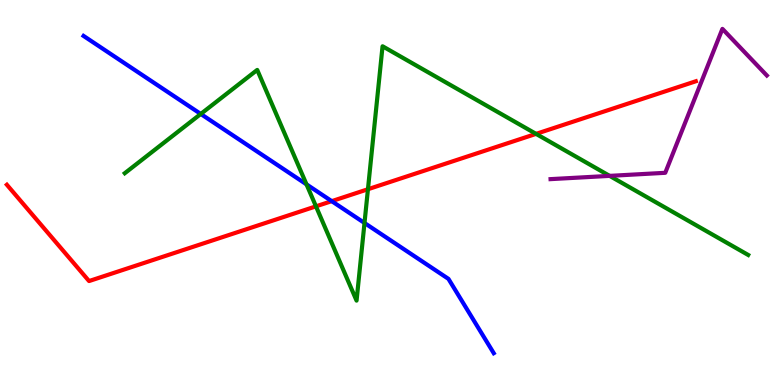[{'lines': ['blue', 'red'], 'intersections': [{'x': 4.28, 'y': 4.78}]}, {'lines': ['green', 'red'], 'intersections': [{'x': 4.08, 'y': 4.64}, {'x': 4.75, 'y': 5.08}, {'x': 6.92, 'y': 6.52}]}, {'lines': ['purple', 'red'], 'intersections': []}, {'lines': ['blue', 'green'], 'intersections': [{'x': 2.59, 'y': 7.04}, {'x': 3.95, 'y': 5.21}, {'x': 4.7, 'y': 4.21}]}, {'lines': ['blue', 'purple'], 'intersections': []}, {'lines': ['green', 'purple'], 'intersections': [{'x': 7.87, 'y': 5.43}]}]